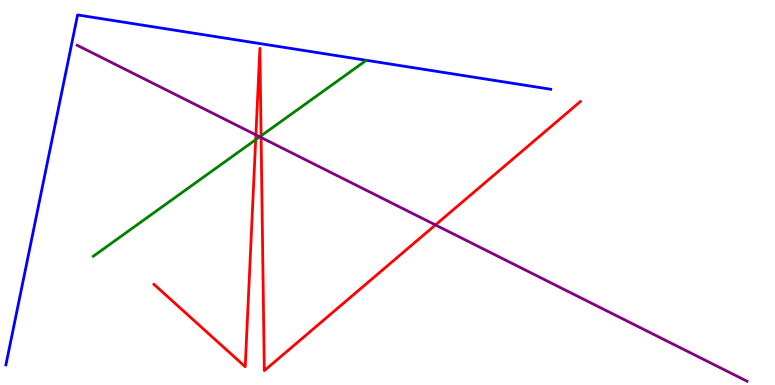[{'lines': ['blue', 'red'], 'intersections': []}, {'lines': ['green', 'red'], 'intersections': [{'x': 3.3, 'y': 6.37}, {'x': 3.37, 'y': 6.47}]}, {'lines': ['purple', 'red'], 'intersections': [{'x': 3.3, 'y': 6.5}, {'x': 3.37, 'y': 6.43}, {'x': 5.62, 'y': 4.16}]}, {'lines': ['blue', 'green'], 'intersections': []}, {'lines': ['blue', 'purple'], 'intersections': []}, {'lines': ['green', 'purple'], 'intersections': [{'x': 3.35, 'y': 6.45}]}]